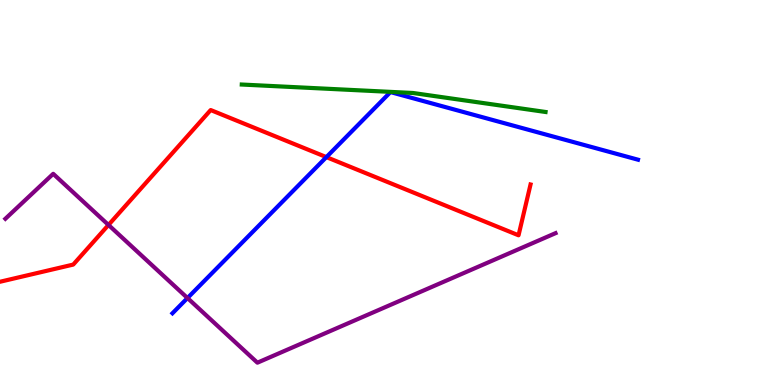[{'lines': ['blue', 'red'], 'intersections': [{'x': 4.21, 'y': 5.92}]}, {'lines': ['green', 'red'], 'intersections': []}, {'lines': ['purple', 'red'], 'intersections': [{'x': 1.4, 'y': 4.16}]}, {'lines': ['blue', 'green'], 'intersections': []}, {'lines': ['blue', 'purple'], 'intersections': [{'x': 2.42, 'y': 2.26}]}, {'lines': ['green', 'purple'], 'intersections': []}]